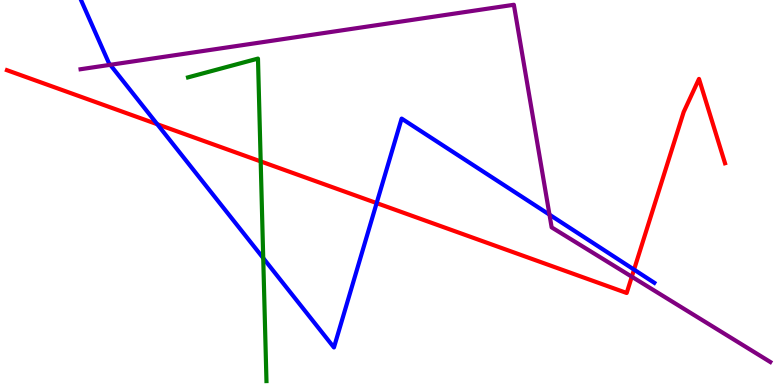[{'lines': ['blue', 'red'], 'intersections': [{'x': 2.03, 'y': 6.77}, {'x': 4.86, 'y': 4.72}, {'x': 8.18, 'y': 3.0}]}, {'lines': ['green', 'red'], 'intersections': [{'x': 3.36, 'y': 5.81}]}, {'lines': ['purple', 'red'], 'intersections': [{'x': 8.15, 'y': 2.81}]}, {'lines': ['blue', 'green'], 'intersections': [{'x': 3.4, 'y': 3.3}]}, {'lines': ['blue', 'purple'], 'intersections': [{'x': 1.42, 'y': 8.32}, {'x': 7.09, 'y': 4.42}]}, {'lines': ['green', 'purple'], 'intersections': []}]